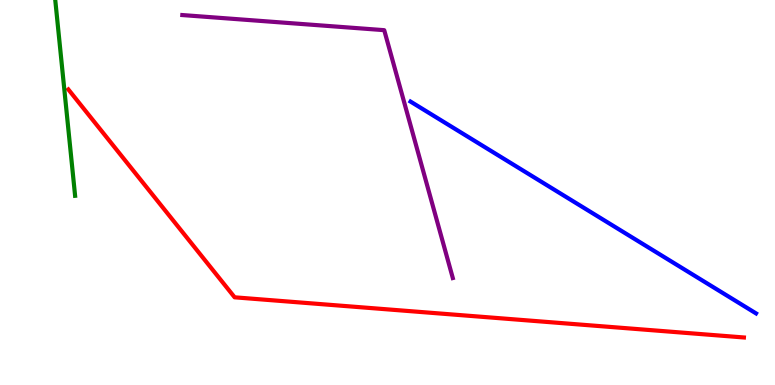[{'lines': ['blue', 'red'], 'intersections': []}, {'lines': ['green', 'red'], 'intersections': []}, {'lines': ['purple', 'red'], 'intersections': []}, {'lines': ['blue', 'green'], 'intersections': []}, {'lines': ['blue', 'purple'], 'intersections': []}, {'lines': ['green', 'purple'], 'intersections': []}]